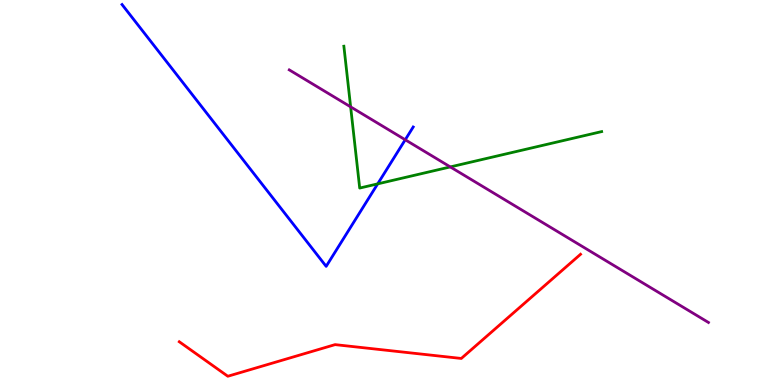[{'lines': ['blue', 'red'], 'intersections': []}, {'lines': ['green', 'red'], 'intersections': []}, {'lines': ['purple', 'red'], 'intersections': []}, {'lines': ['blue', 'green'], 'intersections': [{'x': 4.87, 'y': 5.22}]}, {'lines': ['blue', 'purple'], 'intersections': [{'x': 5.23, 'y': 6.37}]}, {'lines': ['green', 'purple'], 'intersections': [{'x': 4.52, 'y': 7.22}, {'x': 5.81, 'y': 5.66}]}]